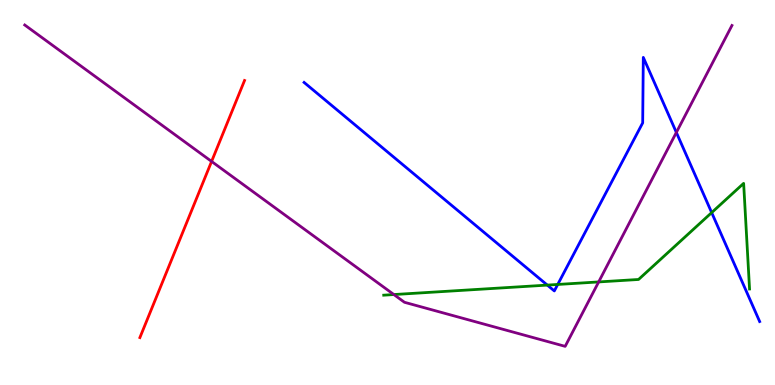[{'lines': ['blue', 'red'], 'intersections': []}, {'lines': ['green', 'red'], 'intersections': []}, {'lines': ['purple', 'red'], 'intersections': [{'x': 2.73, 'y': 5.81}]}, {'lines': ['blue', 'green'], 'intersections': [{'x': 7.06, 'y': 2.59}, {'x': 7.2, 'y': 2.61}, {'x': 9.18, 'y': 4.48}]}, {'lines': ['blue', 'purple'], 'intersections': [{'x': 8.73, 'y': 6.56}]}, {'lines': ['green', 'purple'], 'intersections': [{'x': 5.08, 'y': 2.35}, {'x': 7.72, 'y': 2.68}]}]